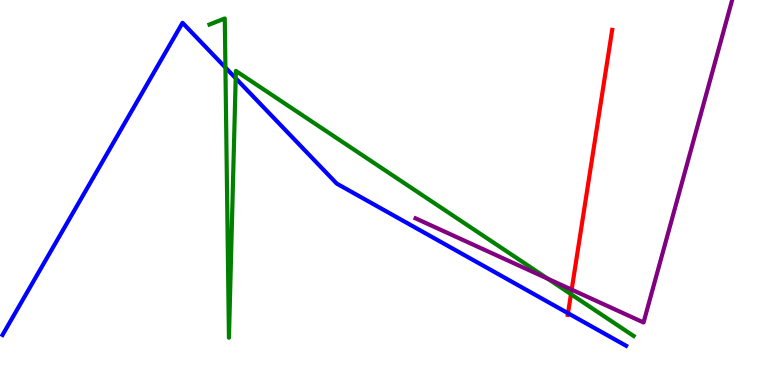[{'lines': ['blue', 'red'], 'intersections': [{'x': 7.33, 'y': 1.86}]}, {'lines': ['green', 'red'], 'intersections': [{'x': 7.37, 'y': 2.36}]}, {'lines': ['purple', 'red'], 'intersections': [{'x': 7.38, 'y': 2.48}]}, {'lines': ['blue', 'green'], 'intersections': [{'x': 2.91, 'y': 8.25}, {'x': 3.04, 'y': 7.97}]}, {'lines': ['blue', 'purple'], 'intersections': []}, {'lines': ['green', 'purple'], 'intersections': [{'x': 7.07, 'y': 2.76}]}]